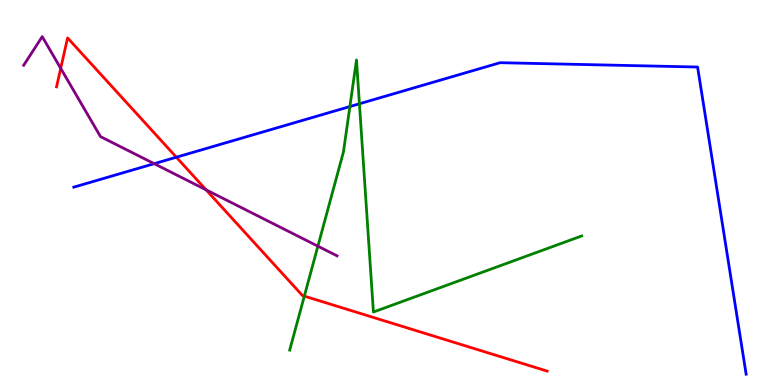[{'lines': ['blue', 'red'], 'intersections': [{'x': 2.28, 'y': 5.92}]}, {'lines': ['green', 'red'], 'intersections': [{'x': 3.93, 'y': 2.31}]}, {'lines': ['purple', 'red'], 'intersections': [{'x': 0.784, 'y': 8.22}, {'x': 2.66, 'y': 5.07}]}, {'lines': ['blue', 'green'], 'intersections': [{'x': 4.51, 'y': 7.23}, {'x': 4.64, 'y': 7.3}]}, {'lines': ['blue', 'purple'], 'intersections': [{'x': 1.99, 'y': 5.75}]}, {'lines': ['green', 'purple'], 'intersections': [{'x': 4.1, 'y': 3.61}]}]